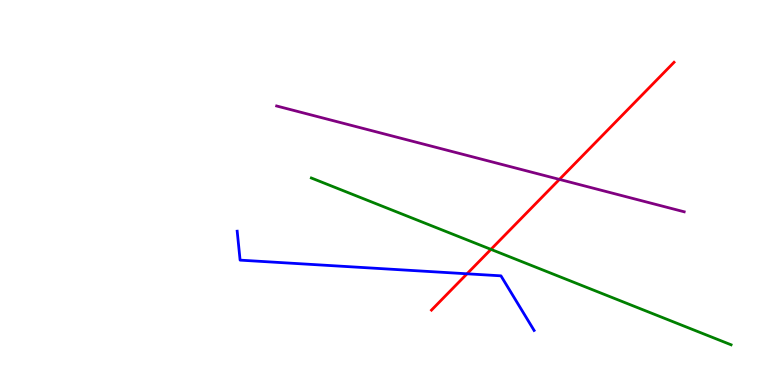[{'lines': ['blue', 'red'], 'intersections': [{'x': 6.03, 'y': 2.89}]}, {'lines': ['green', 'red'], 'intersections': [{'x': 6.33, 'y': 3.52}]}, {'lines': ['purple', 'red'], 'intersections': [{'x': 7.22, 'y': 5.34}]}, {'lines': ['blue', 'green'], 'intersections': []}, {'lines': ['blue', 'purple'], 'intersections': []}, {'lines': ['green', 'purple'], 'intersections': []}]